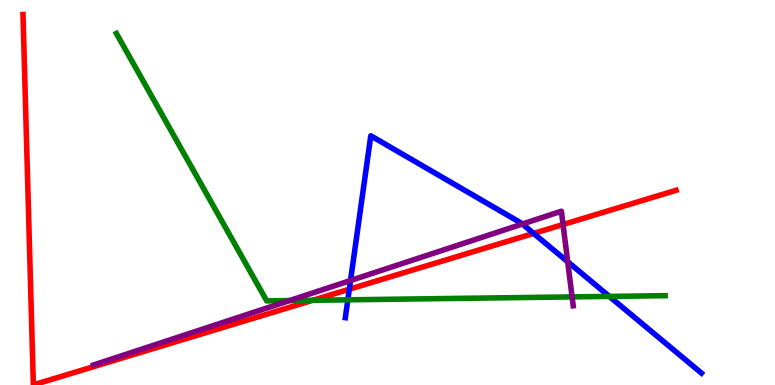[{'lines': ['blue', 'red'], 'intersections': [{'x': 4.51, 'y': 2.49}, {'x': 6.89, 'y': 3.94}]}, {'lines': ['green', 'red'], 'intersections': [{'x': 4.04, 'y': 2.2}]}, {'lines': ['purple', 'red'], 'intersections': [{'x': 7.27, 'y': 4.17}]}, {'lines': ['blue', 'green'], 'intersections': [{'x': 4.49, 'y': 2.21}, {'x': 7.86, 'y': 2.3}]}, {'lines': ['blue', 'purple'], 'intersections': [{'x': 4.52, 'y': 2.71}, {'x': 6.74, 'y': 4.18}, {'x': 7.33, 'y': 3.2}]}, {'lines': ['green', 'purple'], 'intersections': [{'x': 3.74, 'y': 2.19}, {'x': 7.38, 'y': 2.29}]}]